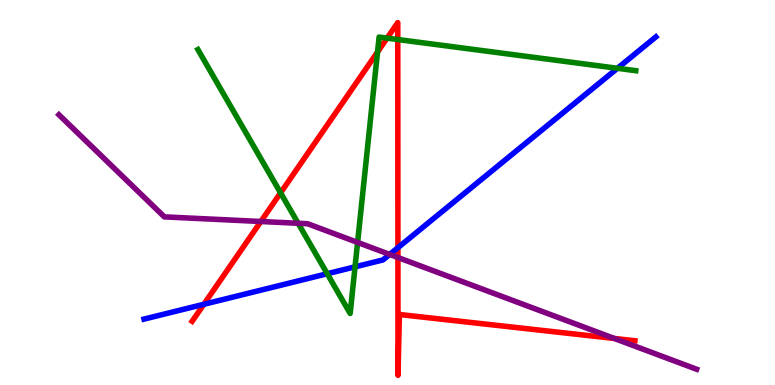[{'lines': ['blue', 'red'], 'intersections': [{'x': 2.63, 'y': 2.1}, {'x': 5.13, 'y': 3.57}]}, {'lines': ['green', 'red'], 'intersections': [{'x': 3.62, 'y': 4.99}, {'x': 4.87, 'y': 8.65}, {'x': 4.99, 'y': 9.01}, {'x': 5.13, 'y': 8.97}]}, {'lines': ['purple', 'red'], 'intersections': [{'x': 3.37, 'y': 4.25}, {'x': 5.13, 'y': 3.31}, {'x': 7.93, 'y': 1.21}]}, {'lines': ['blue', 'green'], 'intersections': [{'x': 4.22, 'y': 2.89}, {'x': 4.58, 'y': 3.07}, {'x': 7.97, 'y': 8.23}]}, {'lines': ['blue', 'purple'], 'intersections': [{'x': 5.03, 'y': 3.39}]}, {'lines': ['green', 'purple'], 'intersections': [{'x': 3.85, 'y': 4.2}, {'x': 4.61, 'y': 3.7}]}]